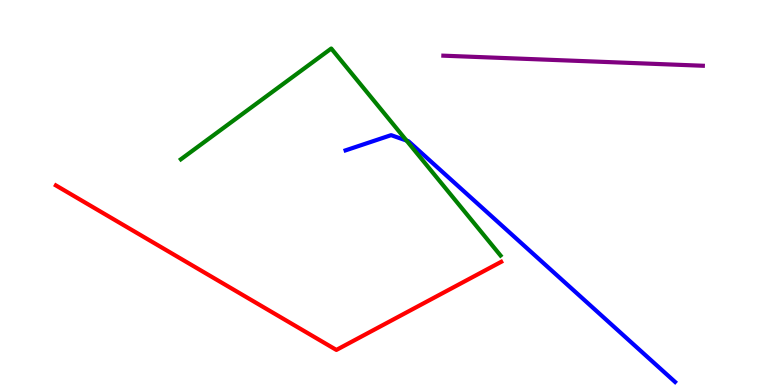[{'lines': ['blue', 'red'], 'intersections': []}, {'lines': ['green', 'red'], 'intersections': []}, {'lines': ['purple', 'red'], 'intersections': []}, {'lines': ['blue', 'green'], 'intersections': [{'x': 5.25, 'y': 6.35}]}, {'lines': ['blue', 'purple'], 'intersections': []}, {'lines': ['green', 'purple'], 'intersections': []}]